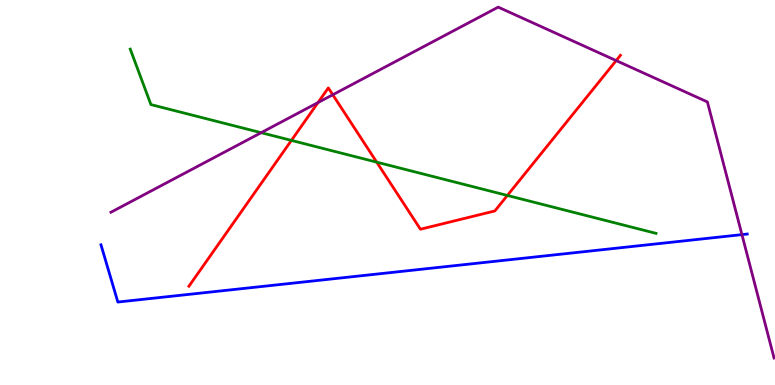[{'lines': ['blue', 'red'], 'intersections': []}, {'lines': ['green', 'red'], 'intersections': [{'x': 3.76, 'y': 6.35}, {'x': 4.86, 'y': 5.79}, {'x': 6.55, 'y': 4.92}]}, {'lines': ['purple', 'red'], 'intersections': [{'x': 4.1, 'y': 7.34}, {'x': 4.29, 'y': 7.54}, {'x': 7.95, 'y': 8.43}]}, {'lines': ['blue', 'green'], 'intersections': []}, {'lines': ['blue', 'purple'], 'intersections': [{'x': 9.57, 'y': 3.91}]}, {'lines': ['green', 'purple'], 'intersections': [{'x': 3.37, 'y': 6.55}]}]